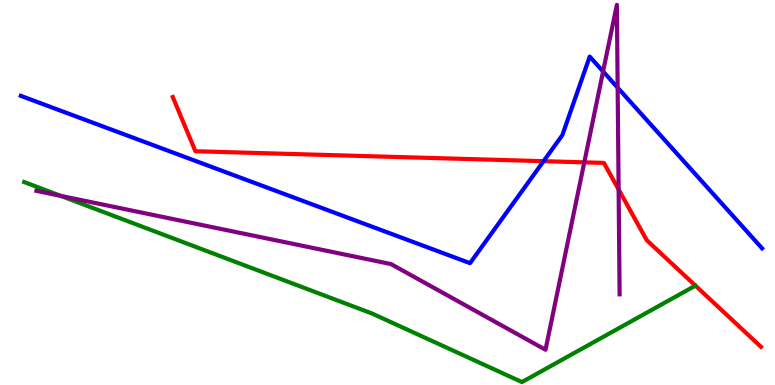[{'lines': ['blue', 'red'], 'intersections': [{'x': 7.01, 'y': 5.81}]}, {'lines': ['green', 'red'], 'intersections': []}, {'lines': ['purple', 'red'], 'intersections': [{'x': 7.54, 'y': 5.78}, {'x': 7.98, 'y': 5.08}]}, {'lines': ['blue', 'green'], 'intersections': []}, {'lines': ['blue', 'purple'], 'intersections': [{'x': 7.78, 'y': 8.14}, {'x': 7.97, 'y': 7.72}]}, {'lines': ['green', 'purple'], 'intersections': [{'x': 0.784, 'y': 4.91}]}]